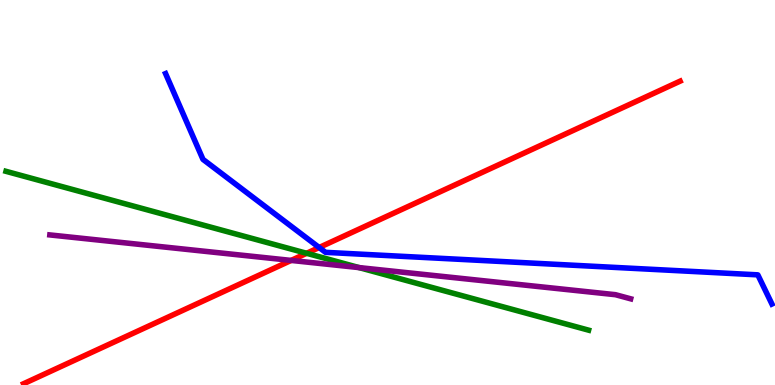[{'lines': ['blue', 'red'], 'intersections': [{'x': 4.12, 'y': 3.57}]}, {'lines': ['green', 'red'], 'intersections': [{'x': 3.96, 'y': 3.42}]}, {'lines': ['purple', 'red'], 'intersections': [{'x': 3.76, 'y': 3.24}]}, {'lines': ['blue', 'green'], 'intersections': []}, {'lines': ['blue', 'purple'], 'intersections': []}, {'lines': ['green', 'purple'], 'intersections': [{'x': 4.63, 'y': 3.05}]}]